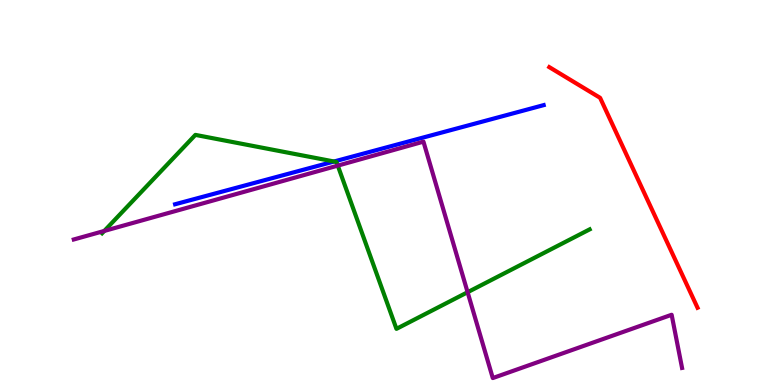[{'lines': ['blue', 'red'], 'intersections': []}, {'lines': ['green', 'red'], 'intersections': []}, {'lines': ['purple', 'red'], 'intersections': []}, {'lines': ['blue', 'green'], 'intersections': [{'x': 4.31, 'y': 5.8}]}, {'lines': ['blue', 'purple'], 'intersections': []}, {'lines': ['green', 'purple'], 'intersections': [{'x': 1.35, 'y': 4.0}, {'x': 4.36, 'y': 5.7}, {'x': 6.03, 'y': 2.41}]}]